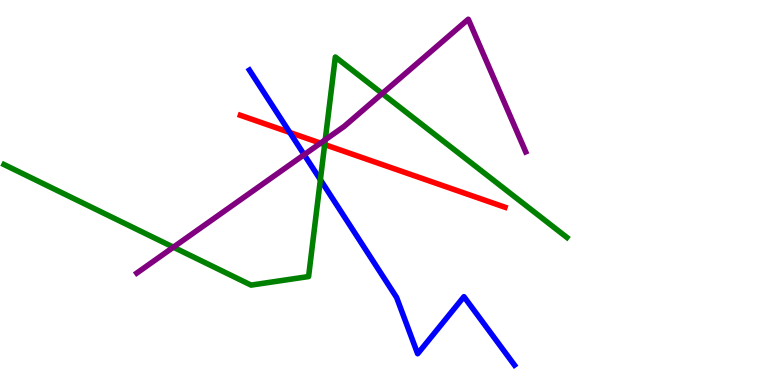[{'lines': ['blue', 'red'], 'intersections': [{'x': 3.74, 'y': 6.56}]}, {'lines': ['green', 'red'], 'intersections': [{'x': 4.19, 'y': 6.24}]}, {'lines': ['purple', 'red'], 'intersections': [{'x': 4.14, 'y': 6.28}]}, {'lines': ['blue', 'green'], 'intersections': [{'x': 4.13, 'y': 5.33}]}, {'lines': ['blue', 'purple'], 'intersections': [{'x': 3.92, 'y': 5.98}]}, {'lines': ['green', 'purple'], 'intersections': [{'x': 2.24, 'y': 3.58}, {'x': 4.2, 'y': 6.37}, {'x': 4.93, 'y': 7.57}]}]